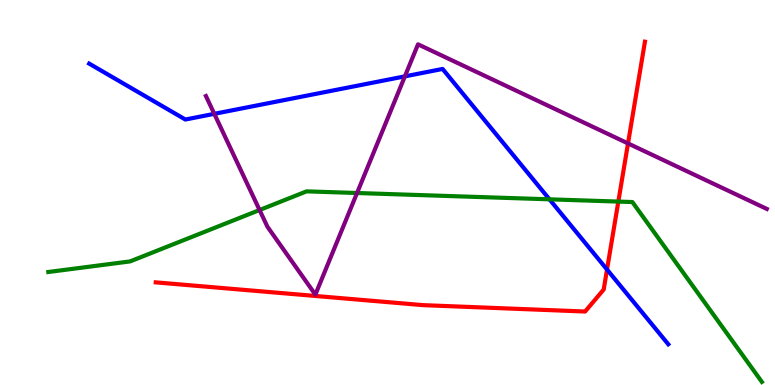[{'lines': ['blue', 'red'], 'intersections': [{'x': 7.83, 'y': 3.0}]}, {'lines': ['green', 'red'], 'intersections': [{'x': 7.98, 'y': 4.76}]}, {'lines': ['purple', 'red'], 'intersections': [{'x': 8.1, 'y': 6.27}]}, {'lines': ['blue', 'green'], 'intersections': [{'x': 7.09, 'y': 4.82}]}, {'lines': ['blue', 'purple'], 'intersections': [{'x': 2.77, 'y': 7.04}, {'x': 5.22, 'y': 8.02}]}, {'lines': ['green', 'purple'], 'intersections': [{'x': 3.35, 'y': 4.55}, {'x': 4.61, 'y': 4.99}]}]